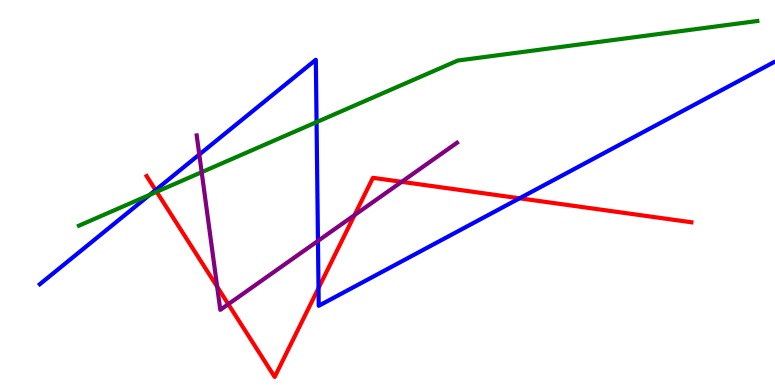[{'lines': ['blue', 'red'], 'intersections': [{'x': 2.01, 'y': 5.06}, {'x': 4.11, 'y': 2.52}, {'x': 6.7, 'y': 4.85}]}, {'lines': ['green', 'red'], 'intersections': [{'x': 2.02, 'y': 5.02}]}, {'lines': ['purple', 'red'], 'intersections': [{'x': 2.8, 'y': 2.55}, {'x': 2.95, 'y': 2.1}, {'x': 4.57, 'y': 4.41}, {'x': 5.18, 'y': 5.28}]}, {'lines': ['blue', 'green'], 'intersections': [{'x': 1.93, 'y': 4.94}, {'x': 4.08, 'y': 6.83}]}, {'lines': ['blue', 'purple'], 'intersections': [{'x': 2.57, 'y': 5.99}, {'x': 4.1, 'y': 3.74}]}, {'lines': ['green', 'purple'], 'intersections': [{'x': 2.6, 'y': 5.53}]}]